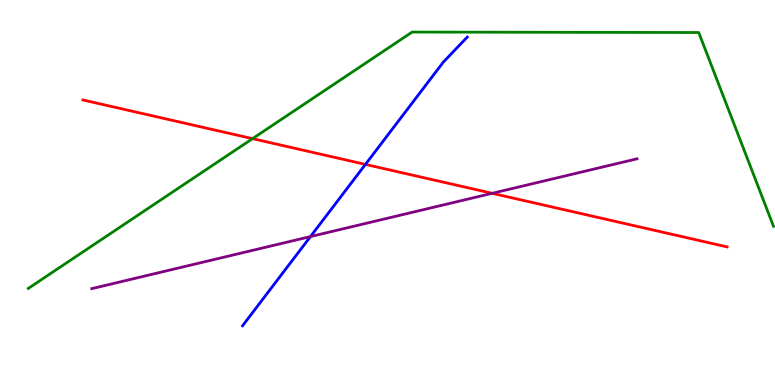[{'lines': ['blue', 'red'], 'intersections': [{'x': 4.72, 'y': 5.73}]}, {'lines': ['green', 'red'], 'intersections': [{'x': 3.26, 'y': 6.4}]}, {'lines': ['purple', 'red'], 'intersections': [{'x': 6.35, 'y': 4.98}]}, {'lines': ['blue', 'green'], 'intersections': []}, {'lines': ['blue', 'purple'], 'intersections': [{'x': 4.01, 'y': 3.86}]}, {'lines': ['green', 'purple'], 'intersections': []}]